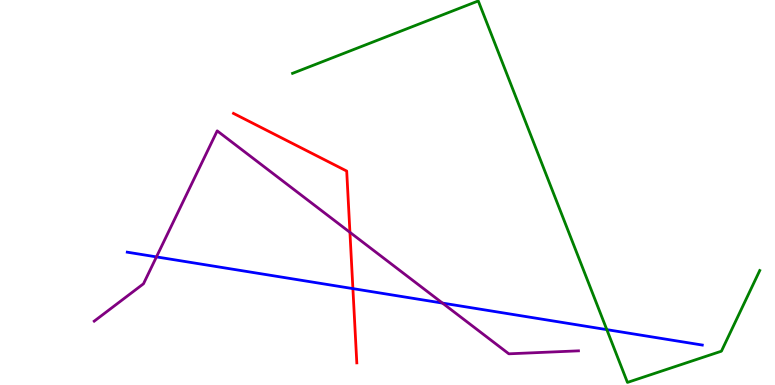[{'lines': ['blue', 'red'], 'intersections': [{'x': 4.55, 'y': 2.5}]}, {'lines': ['green', 'red'], 'intersections': []}, {'lines': ['purple', 'red'], 'intersections': [{'x': 4.52, 'y': 3.97}]}, {'lines': ['blue', 'green'], 'intersections': [{'x': 7.83, 'y': 1.44}]}, {'lines': ['blue', 'purple'], 'intersections': [{'x': 2.02, 'y': 3.33}, {'x': 5.71, 'y': 2.13}]}, {'lines': ['green', 'purple'], 'intersections': []}]